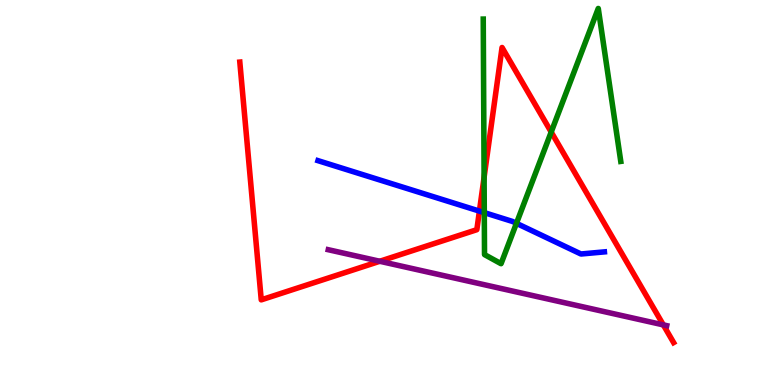[{'lines': ['blue', 'red'], 'intersections': [{'x': 6.19, 'y': 4.52}]}, {'lines': ['green', 'red'], 'intersections': [{'x': 6.25, 'y': 5.4}, {'x': 7.11, 'y': 6.57}]}, {'lines': ['purple', 'red'], 'intersections': [{'x': 4.9, 'y': 3.21}, {'x': 8.56, 'y': 1.56}]}, {'lines': ['blue', 'green'], 'intersections': [{'x': 6.25, 'y': 4.48}, {'x': 6.66, 'y': 4.2}]}, {'lines': ['blue', 'purple'], 'intersections': []}, {'lines': ['green', 'purple'], 'intersections': []}]